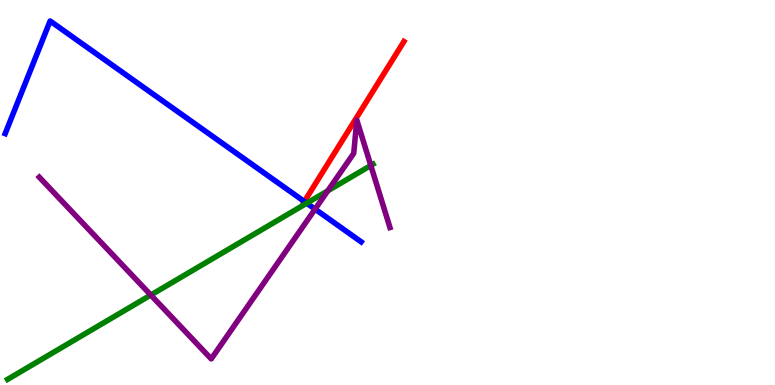[{'lines': ['blue', 'red'], 'intersections': [{'x': 3.93, 'y': 4.77}]}, {'lines': ['green', 'red'], 'intersections': []}, {'lines': ['purple', 'red'], 'intersections': []}, {'lines': ['blue', 'green'], 'intersections': [{'x': 3.96, 'y': 4.72}]}, {'lines': ['blue', 'purple'], 'intersections': [{'x': 4.07, 'y': 4.57}]}, {'lines': ['green', 'purple'], 'intersections': [{'x': 1.95, 'y': 2.34}, {'x': 4.23, 'y': 5.04}, {'x': 4.78, 'y': 5.7}]}]